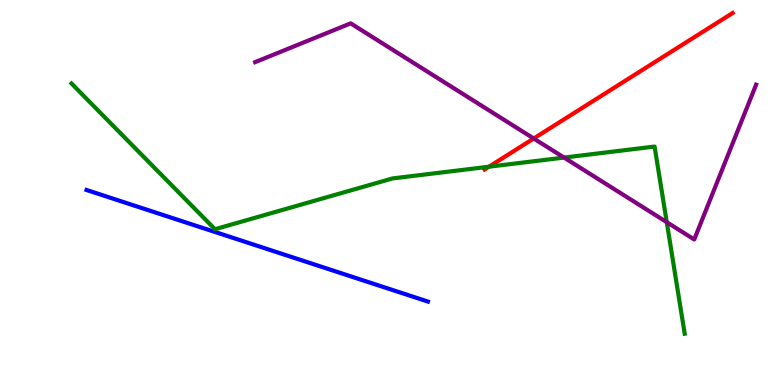[{'lines': ['blue', 'red'], 'intersections': []}, {'lines': ['green', 'red'], 'intersections': [{'x': 6.31, 'y': 5.67}]}, {'lines': ['purple', 'red'], 'intersections': [{'x': 6.89, 'y': 6.4}]}, {'lines': ['blue', 'green'], 'intersections': []}, {'lines': ['blue', 'purple'], 'intersections': []}, {'lines': ['green', 'purple'], 'intersections': [{'x': 7.28, 'y': 5.91}, {'x': 8.6, 'y': 4.23}]}]